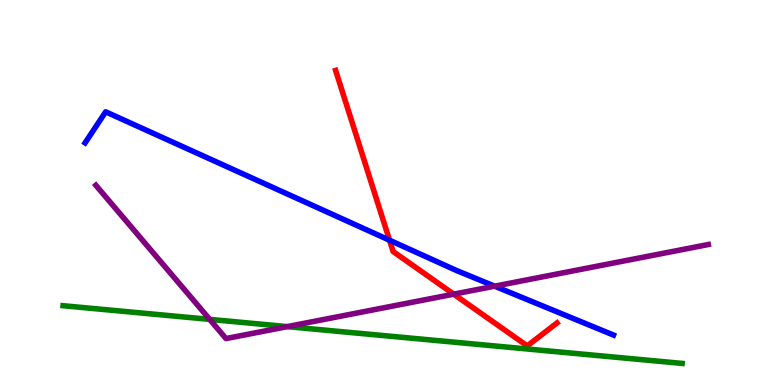[{'lines': ['blue', 'red'], 'intersections': [{'x': 5.03, 'y': 3.76}]}, {'lines': ['green', 'red'], 'intersections': []}, {'lines': ['purple', 'red'], 'intersections': [{'x': 5.85, 'y': 2.36}]}, {'lines': ['blue', 'green'], 'intersections': []}, {'lines': ['blue', 'purple'], 'intersections': [{'x': 6.38, 'y': 2.57}]}, {'lines': ['green', 'purple'], 'intersections': [{'x': 2.71, 'y': 1.7}, {'x': 3.71, 'y': 1.52}]}]